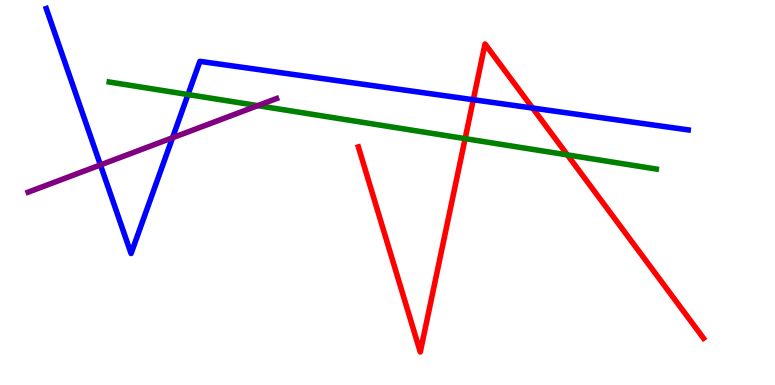[{'lines': ['blue', 'red'], 'intersections': [{'x': 6.11, 'y': 7.41}, {'x': 6.87, 'y': 7.19}]}, {'lines': ['green', 'red'], 'intersections': [{'x': 6.0, 'y': 6.4}, {'x': 7.32, 'y': 5.98}]}, {'lines': ['purple', 'red'], 'intersections': []}, {'lines': ['blue', 'green'], 'intersections': [{'x': 2.43, 'y': 7.54}]}, {'lines': ['blue', 'purple'], 'intersections': [{'x': 1.3, 'y': 5.72}, {'x': 2.23, 'y': 6.42}]}, {'lines': ['green', 'purple'], 'intersections': [{'x': 3.33, 'y': 7.26}]}]